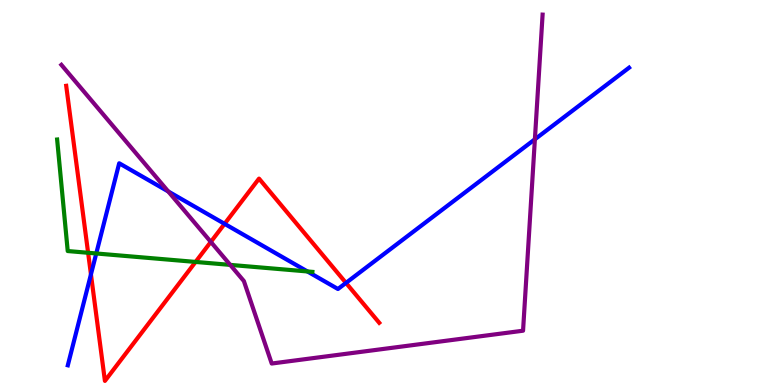[{'lines': ['blue', 'red'], 'intersections': [{'x': 1.17, 'y': 2.87}, {'x': 2.9, 'y': 4.19}, {'x': 4.46, 'y': 2.65}]}, {'lines': ['green', 'red'], 'intersections': [{'x': 1.14, 'y': 3.43}, {'x': 2.52, 'y': 3.2}]}, {'lines': ['purple', 'red'], 'intersections': [{'x': 2.72, 'y': 3.72}]}, {'lines': ['blue', 'green'], 'intersections': [{'x': 1.24, 'y': 3.42}, {'x': 3.97, 'y': 2.95}]}, {'lines': ['blue', 'purple'], 'intersections': [{'x': 2.17, 'y': 5.03}, {'x': 6.9, 'y': 6.38}]}, {'lines': ['green', 'purple'], 'intersections': [{'x': 2.97, 'y': 3.12}]}]